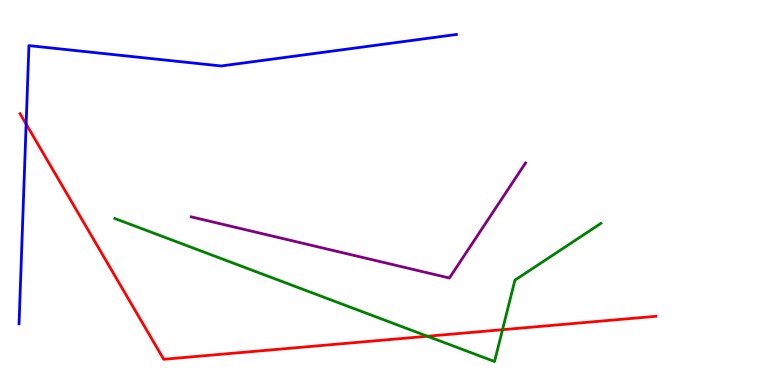[{'lines': ['blue', 'red'], 'intersections': [{'x': 0.337, 'y': 6.78}]}, {'lines': ['green', 'red'], 'intersections': [{'x': 5.52, 'y': 1.27}, {'x': 6.48, 'y': 1.44}]}, {'lines': ['purple', 'red'], 'intersections': []}, {'lines': ['blue', 'green'], 'intersections': []}, {'lines': ['blue', 'purple'], 'intersections': []}, {'lines': ['green', 'purple'], 'intersections': []}]